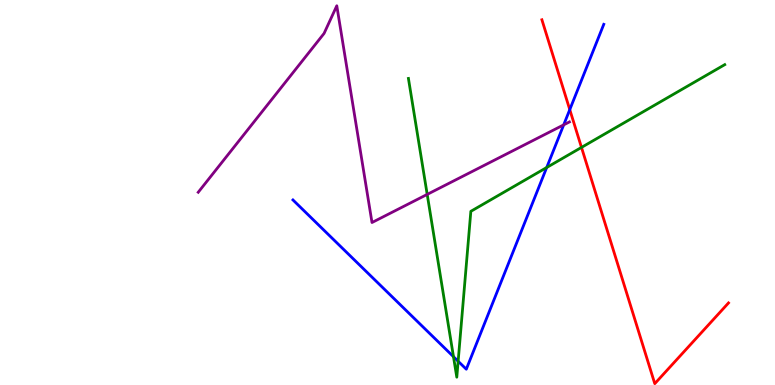[{'lines': ['blue', 'red'], 'intersections': [{'x': 7.35, 'y': 7.15}]}, {'lines': ['green', 'red'], 'intersections': [{'x': 7.5, 'y': 6.17}]}, {'lines': ['purple', 'red'], 'intersections': []}, {'lines': ['blue', 'green'], 'intersections': [{'x': 5.85, 'y': 0.735}, {'x': 5.91, 'y': 0.617}, {'x': 7.05, 'y': 5.65}]}, {'lines': ['blue', 'purple'], 'intersections': [{'x': 7.27, 'y': 6.76}]}, {'lines': ['green', 'purple'], 'intersections': [{'x': 5.51, 'y': 4.95}]}]